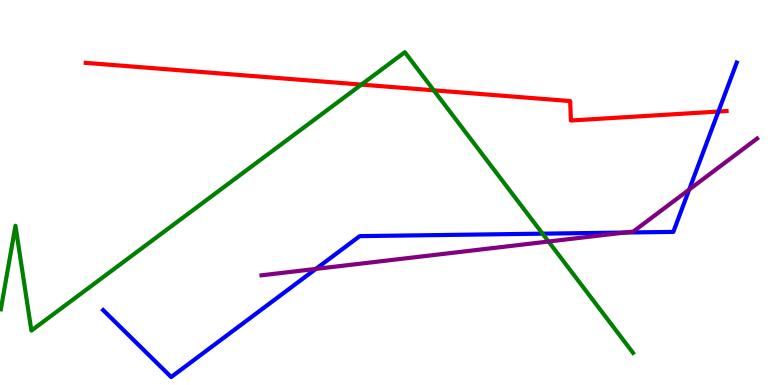[{'lines': ['blue', 'red'], 'intersections': [{'x': 9.27, 'y': 7.1}]}, {'lines': ['green', 'red'], 'intersections': [{'x': 4.66, 'y': 7.8}, {'x': 5.6, 'y': 7.65}]}, {'lines': ['purple', 'red'], 'intersections': []}, {'lines': ['blue', 'green'], 'intersections': [{'x': 7.0, 'y': 3.93}]}, {'lines': ['blue', 'purple'], 'intersections': [{'x': 4.08, 'y': 3.02}, {'x': 8.06, 'y': 3.96}, {'x': 8.89, 'y': 5.08}]}, {'lines': ['green', 'purple'], 'intersections': [{'x': 7.08, 'y': 3.73}]}]